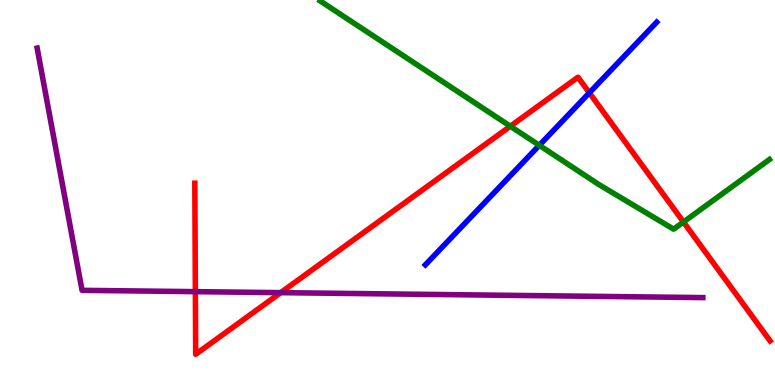[{'lines': ['blue', 'red'], 'intersections': [{'x': 7.6, 'y': 7.59}]}, {'lines': ['green', 'red'], 'intersections': [{'x': 6.59, 'y': 6.72}, {'x': 8.82, 'y': 4.23}]}, {'lines': ['purple', 'red'], 'intersections': [{'x': 2.52, 'y': 2.42}, {'x': 3.62, 'y': 2.4}]}, {'lines': ['blue', 'green'], 'intersections': [{'x': 6.96, 'y': 6.23}]}, {'lines': ['blue', 'purple'], 'intersections': []}, {'lines': ['green', 'purple'], 'intersections': []}]